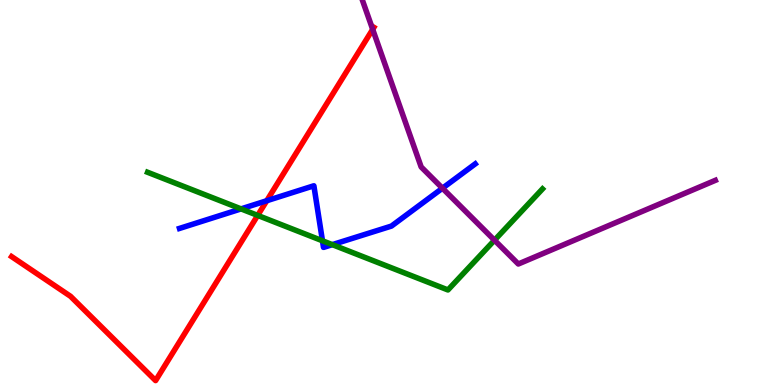[{'lines': ['blue', 'red'], 'intersections': [{'x': 3.44, 'y': 4.79}]}, {'lines': ['green', 'red'], 'intersections': [{'x': 3.33, 'y': 4.4}]}, {'lines': ['purple', 'red'], 'intersections': [{'x': 4.81, 'y': 9.24}]}, {'lines': ['blue', 'green'], 'intersections': [{'x': 3.11, 'y': 4.57}, {'x': 4.16, 'y': 3.75}, {'x': 4.29, 'y': 3.65}]}, {'lines': ['blue', 'purple'], 'intersections': [{'x': 5.71, 'y': 5.11}]}, {'lines': ['green', 'purple'], 'intersections': [{'x': 6.38, 'y': 3.76}]}]